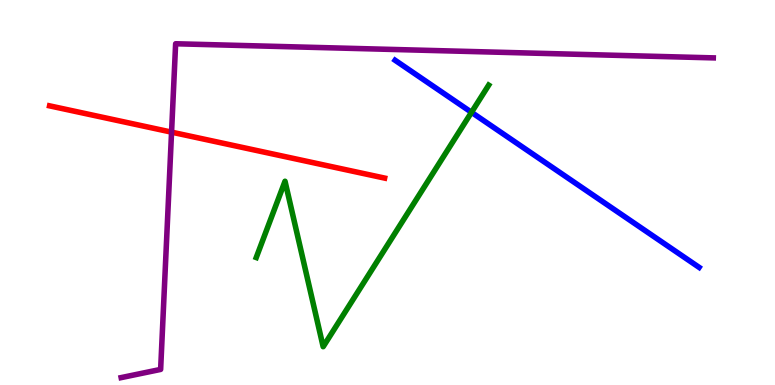[{'lines': ['blue', 'red'], 'intersections': []}, {'lines': ['green', 'red'], 'intersections': []}, {'lines': ['purple', 'red'], 'intersections': [{'x': 2.21, 'y': 6.57}]}, {'lines': ['blue', 'green'], 'intersections': [{'x': 6.08, 'y': 7.08}]}, {'lines': ['blue', 'purple'], 'intersections': []}, {'lines': ['green', 'purple'], 'intersections': []}]